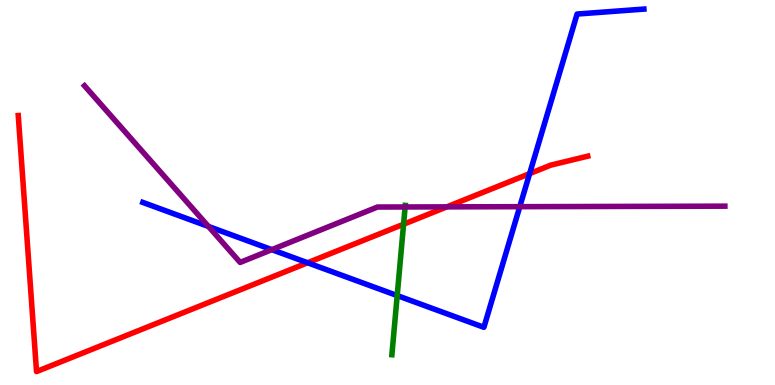[{'lines': ['blue', 'red'], 'intersections': [{'x': 3.97, 'y': 3.18}, {'x': 6.83, 'y': 5.49}]}, {'lines': ['green', 'red'], 'intersections': [{'x': 5.21, 'y': 4.18}]}, {'lines': ['purple', 'red'], 'intersections': [{'x': 5.77, 'y': 4.63}]}, {'lines': ['blue', 'green'], 'intersections': [{'x': 5.13, 'y': 2.32}]}, {'lines': ['blue', 'purple'], 'intersections': [{'x': 2.69, 'y': 4.12}, {'x': 3.51, 'y': 3.52}, {'x': 6.71, 'y': 4.63}]}, {'lines': ['green', 'purple'], 'intersections': [{'x': 5.23, 'y': 4.62}]}]